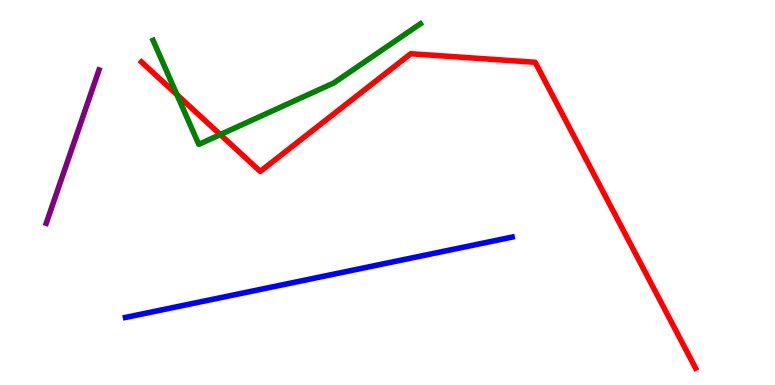[{'lines': ['blue', 'red'], 'intersections': []}, {'lines': ['green', 'red'], 'intersections': [{'x': 2.28, 'y': 7.54}, {'x': 2.84, 'y': 6.5}]}, {'lines': ['purple', 'red'], 'intersections': []}, {'lines': ['blue', 'green'], 'intersections': []}, {'lines': ['blue', 'purple'], 'intersections': []}, {'lines': ['green', 'purple'], 'intersections': []}]